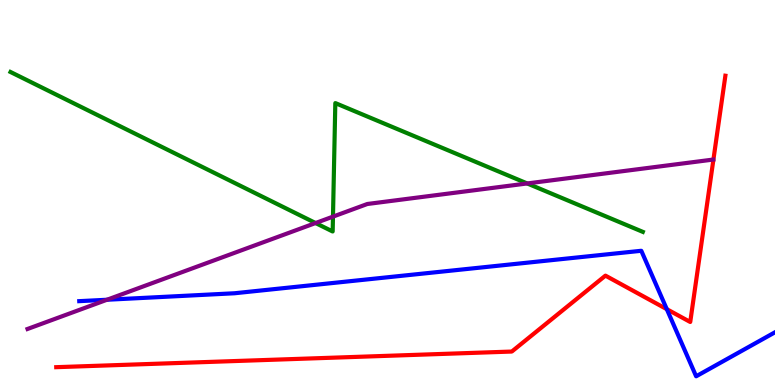[{'lines': ['blue', 'red'], 'intersections': [{'x': 8.6, 'y': 1.97}]}, {'lines': ['green', 'red'], 'intersections': []}, {'lines': ['purple', 'red'], 'intersections': []}, {'lines': ['blue', 'green'], 'intersections': []}, {'lines': ['blue', 'purple'], 'intersections': [{'x': 1.38, 'y': 2.21}]}, {'lines': ['green', 'purple'], 'intersections': [{'x': 4.07, 'y': 4.21}, {'x': 4.3, 'y': 4.37}, {'x': 6.8, 'y': 5.23}]}]